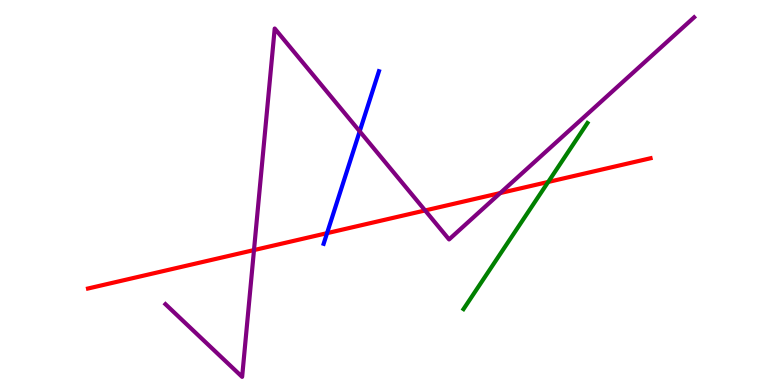[{'lines': ['blue', 'red'], 'intersections': [{'x': 4.22, 'y': 3.94}]}, {'lines': ['green', 'red'], 'intersections': [{'x': 7.07, 'y': 5.27}]}, {'lines': ['purple', 'red'], 'intersections': [{'x': 3.28, 'y': 3.5}, {'x': 5.49, 'y': 4.53}, {'x': 6.45, 'y': 4.99}]}, {'lines': ['blue', 'green'], 'intersections': []}, {'lines': ['blue', 'purple'], 'intersections': [{'x': 4.64, 'y': 6.59}]}, {'lines': ['green', 'purple'], 'intersections': []}]